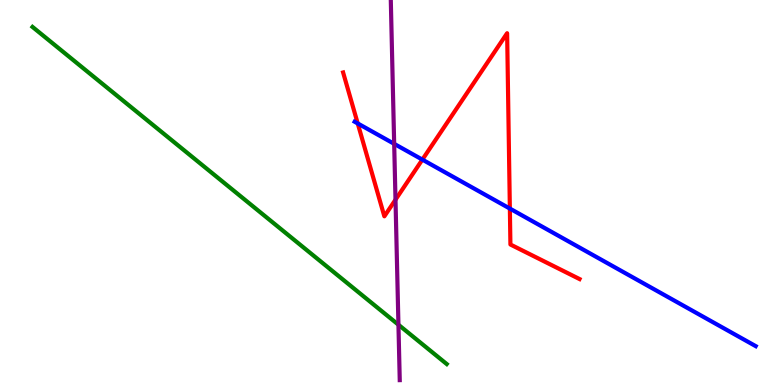[{'lines': ['blue', 'red'], 'intersections': [{'x': 4.62, 'y': 6.79}, {'x': 5.45, 'y': 5.85}, {'x': 6.58, 'y': 4.58}]}, {'lines': ['green', 'red'], 'intersections': []}, {'lines': ['purple', 'red'], 'intersections': [{'x': 5.1, 'y': 4.81}]}, {'lines': ['blue', 'green'], 'intersections': []}, {'lines': ['blue', 'purple'], 'intersections': [{'x': 5.09, 'y': 6.26}]}, {'lines': ['green', 'purple'], 'intersections': [{'x': 5.14, 'y': 1.57}]}]